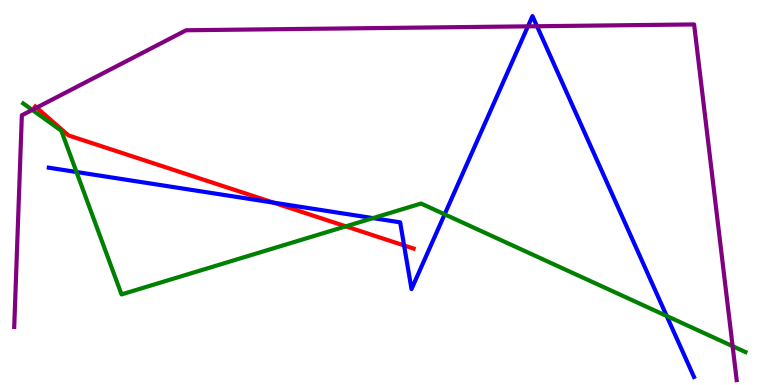[{'lines': ['blue', 'red'], 'intersections': [{'x': 3.53, 'y': 4.74}, {'x': 5.21, 'y': 3.62}]}, {'lines': ['green', 'red'], 'intersections': [{'x': 4.46, 'y': 4.12}]}, {'lines': ['purple', 'red'], 'intersections': [{'x': 0.473, 'y': 7.2}]}, {'lines': ['blue', 'green'], 'intersections': [{'x': 0.987, 'y': 5.53}, {'x': 4.81, 'y': 4.33}, {'x': 5.74, 'y': 4.43}, {'x': 8.6, 'y': 1.79}]}, {'lines': ['blue', 'purple'], 'intersections': [{'x': 6.81, 'y': 9.32}, {'x': 6.93, 'y': 9.32}]}, {'lines': ['green', 'purple'], 'intersections': [{'x': 0.416, 'y': 7.15}, {'x': 9.45, 'y': 1.01}]}]